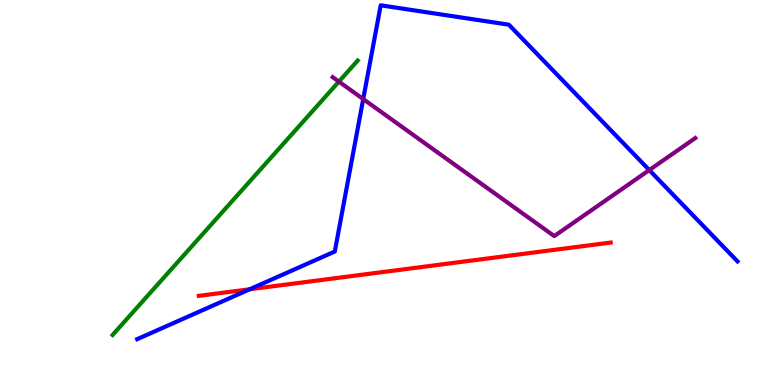[{'lines': ['blue', 'red'], 'intersections': [{'x': 3.22, 'y': 2.49}]}, {'lines': ['green', 'red'], 'intersections': []}, {'lines': ['purple', 'red'], 'intersections': []}, {'lines': ['blue', 'green'], 'intersections': []}, {'lines': ['blue', 'purple'], 'intersections': [{'x': 4.69, 'y': 7.43}, {'x': 8.38, 'y': 5.58}]}, {'lines': ['green', 'purple'], 'intersections': [{'x': 4.37, 'y': 7.88}]}]